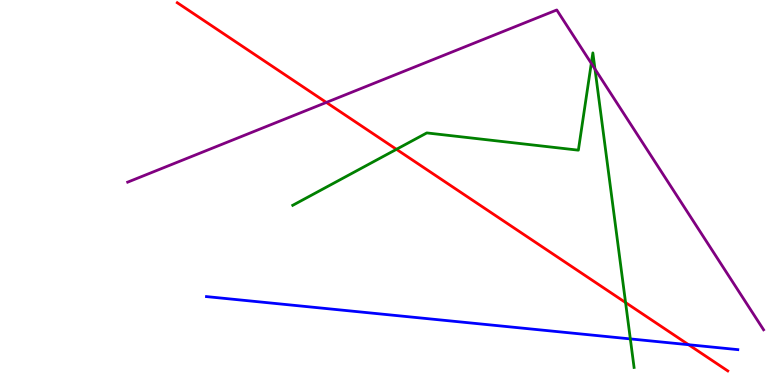[{'lines': ['blue', 'red'], 'intersections': [{'x': 8.89, 'y': 1.05}]}, {'lines': ['green', 'red'], 'intersections': [{'x': 5.12, 'y': 6.12}, {'x': 8.07, 'y': 2.14}]}, {'lines': ['purple', 'red'], 'intersections': [{'x': 4.21, 'y': 7.34}]}, {'lines': ['blue', 'green'], 'intersections': [{'x': 8.13, 'y': 1.2}]}, {'lines': ['blue', 'purple'], 'intersections': []}, {'lines': ['green', 'purple'], 'intersections': [{'x': 7.63, 'y': 8.35}, {'x': 7.68, 'y': 8.21}]}]